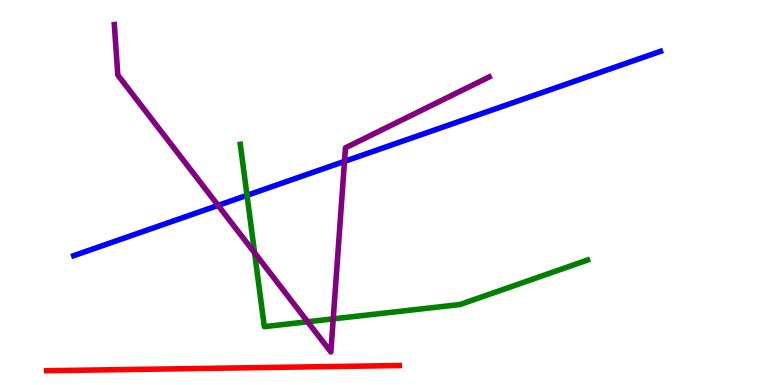[{'lines': ['blue', 'red'], 'intersections': []}, {'lines': ['green', 'red'], 'intersections': []}, {'lines': ['purple', 'red'], 'intersections': []}, {'lines': ['blue', 'green'], 'intersections': [{'x': 3.19, 'y': 4.93}]}, {'lines': ['blue', 'purple'], 'intersections': [{'x': 2.81, 'y': 4.67}, {'x': 4.45, 'y': 5.81}]}, {'lines': ['green', 'purple'], 'intersections': [{'x': 3.29, 'y': 3.43}, {'x': 3.97, 'y': 1.64}, {'x': 4.3, 'y': 1.72}]}]